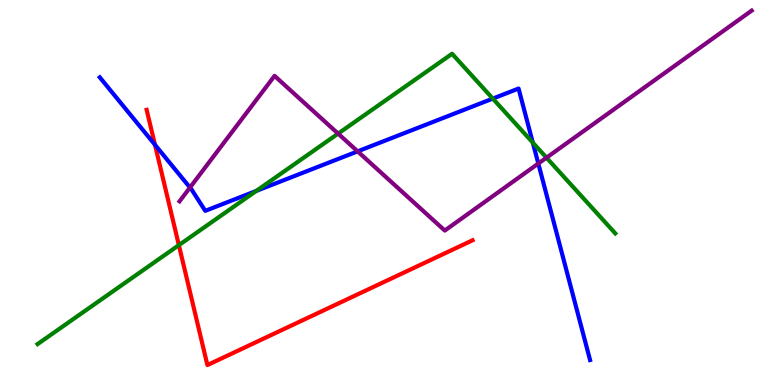[{'lines': ['blue', 'red'], 'intersections': [{'x': 2.0, 'y': 6.24}]}, {'lines': ['green', 'red'], 'intersections': [{'x': 2.31, 'y': 3.63}]}, {'lines': ['purple', 'red'], 'intersections': []}, {'lines': ['blue', 'green'], 'intersections': [{'x': 3.31, 'y': 5.04}, {'x': 6.36, 'y': 7.44}, {'x': 6.87, 'y': 6.3}]}, {'lines': ['blue', 'purple'], 'intersections': [{'x': 2.45, 'y': 5.13}, {'x': 4.61, 'y': 6.07}, {'x': 6.95, 'y': 5.75}]}, {'lines': ['green', 'purple'], 'intersections': [{'x': 4.36, 'y': 6.53}, {'x': 7.05, 'y': 5.9}]}]